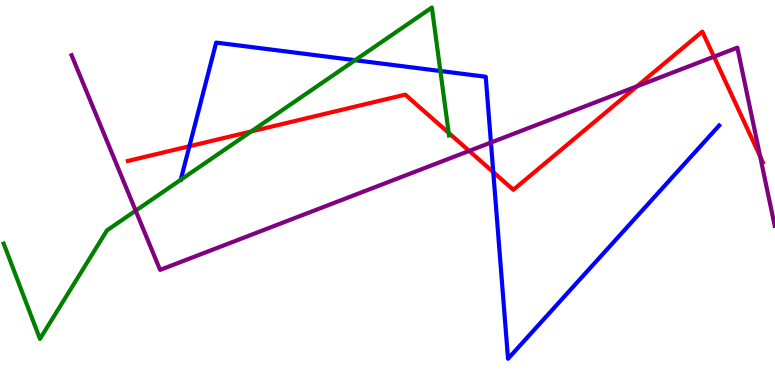[{'lines': ['blue', 'red'], 'intersections': [{'x': 2.44, 'y': 6.2}, {'x': 6.36, 'y': 5.53}]}, {'lines': ['green', 'red'], 'intersections': [{'x': 3.24, 'y': 6.59}, {'x': 5.79, 'y': 6.55}]}, {'lines': ['purple', 'red'], 'intersections': [{'x': 6.05, 'y': 6.08}, {'x': 8.22, 'y': 7.76}, {'x': 9.21, 'y': 8.53}, {'x': 9.81, 'y': 5.94}]}, {'lines': ['blue', 'green'], 'intersections': [{'x': 2.33, 'y': 5.33}, {'x': 4.58, 'y': 8.44}, {'x': 5.68, 'y': 8.16}]}, {'lines': ['blue', 'purple'], 'intersections': [{'x': 6.33, 'y': 6.3}]}, {'lines': ['green', 'purple'], 'intersections': [{'x': 1.75, 'y': 4.53}]}]